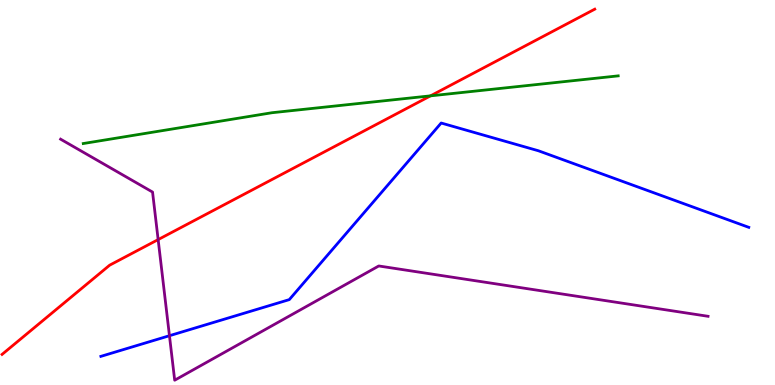[{'lines': ['blue', 'red'], 'intersections': []}, {'lines': ['green', 'red'], 'intersections': [{'x': 5.56, 'y': 7.51}]}, {'lines': ['purple', 'red'], 'intersections': [{'x': 2.04, 'y': 3.78}]}, {'lines': ['blue', 'green'], 'intersections': []}, {'lines': ['blue', 'purple'], 'intersections': [{'x': 2.19, 'y': 1.28}]}, {'lines': ['green', 'purple'], 'intersections': []}]